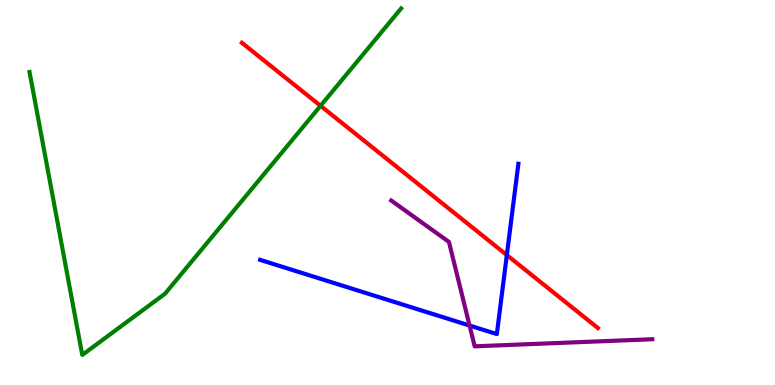[{'lines': ['blue', 'red'], 'intersections': [{'x': 6.54, 'y': 3.37}]}, {'lines': ['green', 'red'], 'intersections': [{'x': 4.14, 'y': 7.25}]}, {'lines': ['purple', 'red'], 'intersections': []}, {'lines': ['blue', 'green'], 'intersections': []}, {'lines': ['blue', 'purple'], 'intersections': [{'x': 6.06, 'y': 1.54}]}, {'lines': ['green', 'purple'], 'intersections': []}]